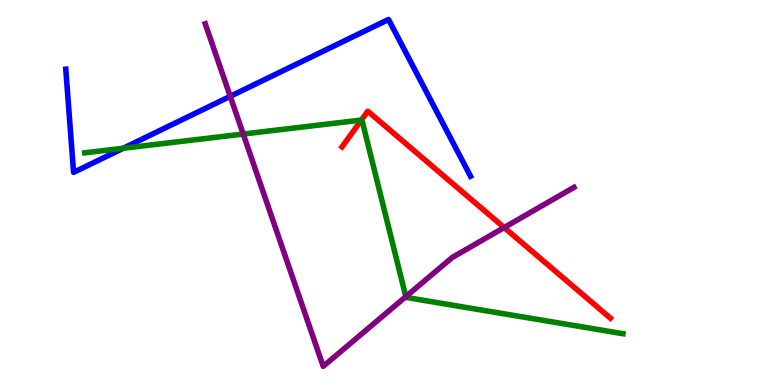[{'lines': ['blue', 'red'], 'intersections': []}, {'lines': ['green', 'red'], 'intersections': [{'x': 4.66, 'y': 6.88}]}, {'lines': ['purple', 'red'], 'intersections': [{'x': 6.51, 'y': 4.09}]}, {'lines': ['blue', 'green'], 'intersections': [{'x': 1.59, 'y': 6.15}]}, {'lines': ['blue', 'purple'], 'intersections': [{'x': 2.97, 'y': 7.5}]}, {'lines': ['green', 'purple'], 'intersections': [{'x': 3.14, 'y': 6.52}, {'x': 5.24, 'y': 2.3}]}]